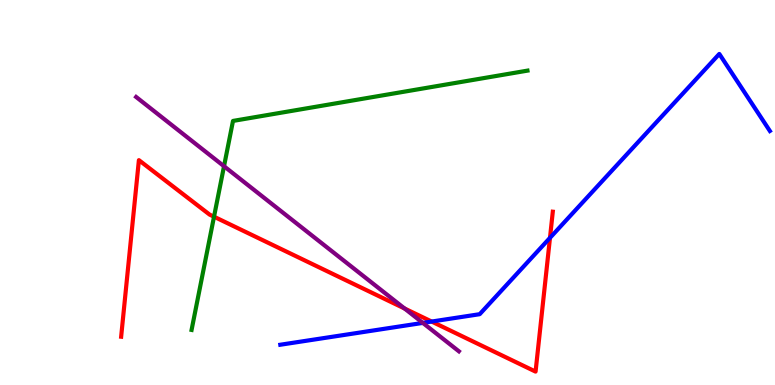[{'lines': ['blue', 'red'], 'intersections': [{'x': 5.57, 'y': 1.65}, {'x': 7.1, 'y': 3.82}]}, {'lines': ['green', 'red'], 'intersections': [{'x': 2.76, 'y': 4.37}]}, {'lines': ['purple', 'red'], 'intersections': [{'x': 5.22, 'y': 1.99}]}, {'lines': ['blue', 'green'], 'intersections': []}, {'lines': ['blue', 'purple'], 'intersections': [{'x': 5.46, 'y': 1.61}]}, {'lines': ['green', 'purple'], 'intersections': [{'x': 2.89, 'y': 5.68}]}]